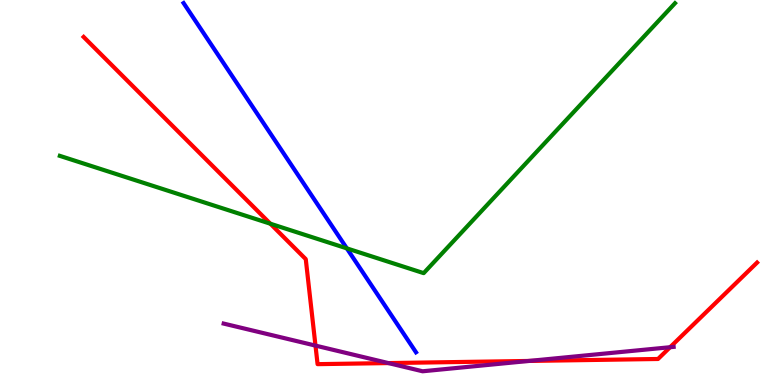[{'lines': ['blue', 'red'], 'intersections': []}, {'lines': ['green', 'red'], 'intersections': [{'x': 3.49, 'y': 4.19}]}, {'lines': ['purple', 'red'], 'intersections': [{'x': 4.07, 'y': 1.02}, {'x': 5.01, 'y': 0.569}, {'x': 6.82, 'y': 0.625}, {'x': 8.65, 'y': 0.981}]}, {'lines': ['blue', 'green'], 'intersections': [{'x': 4.48, 'y': 3.55}]}, {'lines': ['blue', 'purple'], 'intersections': []}, {'lines': ['green', 'purple'], 'intersections': []}]